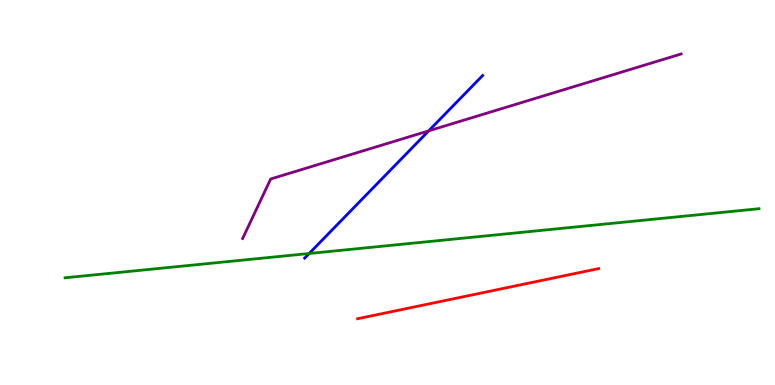[{'lines': ['blue', 'red'], 'intersections': []}, {'lines': ['green', 'red'], 'intersections': []}, {'lines': ['purple', 'red'], 'intersections': []}, {'lines': ['blue', 'green'], 'intersections': [{'x': 3.99, 'y': 3.42}]}, {'lines': ['blue', 'purple'], 'intersections': [{'x': 5.53, 'y': 6.6}]}, {'lines': ['green', 'purple'], 'intersections': []}]